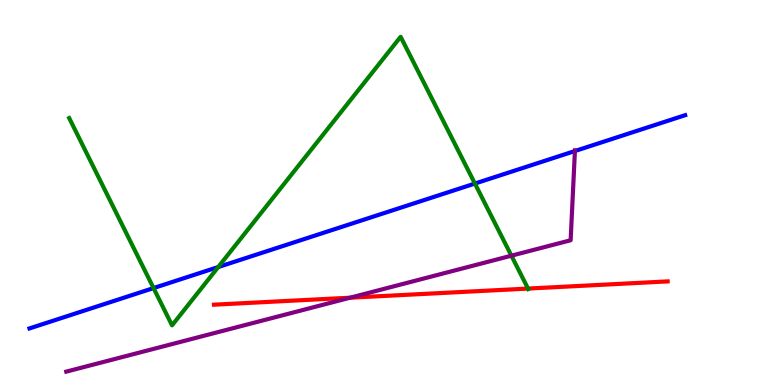[{'lines': ['blue', 'red'], 'intersections': []}, {'lines': ['green', 'red'], 'intersections': [{'x': 6.81, 'y': 2.5}]}, {'lines': ['purple', 'red'], 'intersections': [{'x': 4.52, 'y': 2.27}]}, {'lines': ['blue', 'green'], 'intersections': [{'x': 1.98, 'y': 2.52}, {'x': 2.82, 'y': 3.06}, {'x': 6.13, 'y': 5.23}]}, {'lines': ['blue', 'purple'], 'intersections': [{'x': 7.42, 'y': 6.08}]}, {'lines': ['green', 'purple'], 'intersections': [{'x': 6.6, 'y': 3.36}]}]